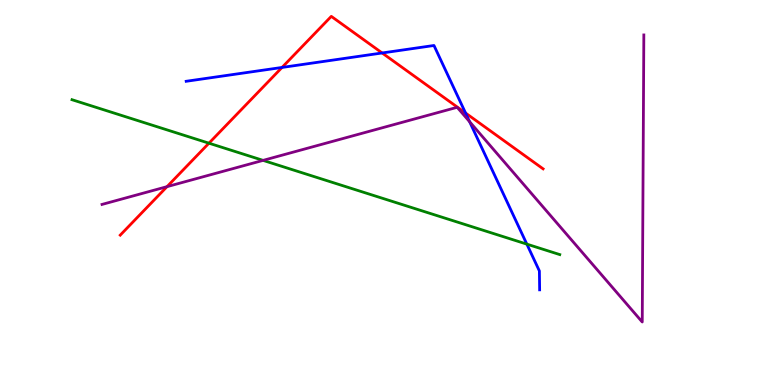[{'lines': ['blue', 'red'], 'intersections': [{'x': 3.64, 'y': 8.25}, {'x': 4.93, 'y': 8.62}, {'x': 6.01, 'y': 7.06}]}, {'lines': ['green', 'red'], 'intersections': [{'x': 2.7, 'y': 6.28}]}, {'lines': ['purple', 'red'], 'intersections': [{'x': 2.16, 'y': 5.15}]}, {'lines': ['blue', 'green'], 'intersections': [{'x': 6.8, 'y': 3.66}]}, {'lines': ['blue', 'purple'], 'intersections': [{'x': 6.06, 'y': 6.84}]}, {'lines': ['green', 'purple'], 'intersections': [{'x': 3.39, 'y': 5.83}]}]